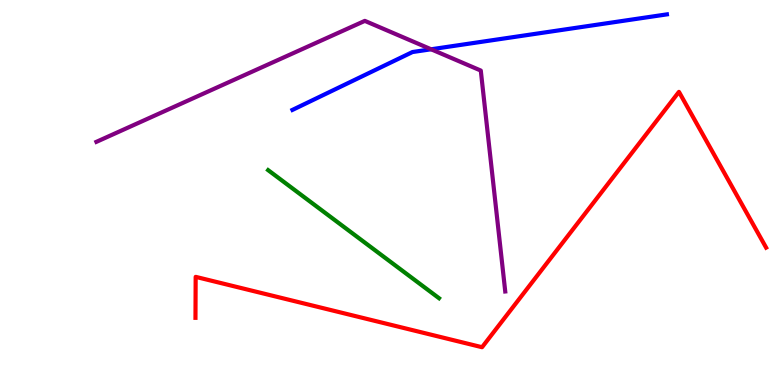[{'lines': ['blue', 'red'], 'intersections': []}, {'lines': ['green', 'red'], 'intersections': []}, {'lines': ['purple', 'red'], 'intersections': []}, {'lines': ['blue', 'green'], 'intersections': []}, {'lines': ['blue', 'purple'], 'intersections': [{'x': 5.56, 'y': 8.72}]}, {'lines': ['green', 'purple'], 'intersections': []}]